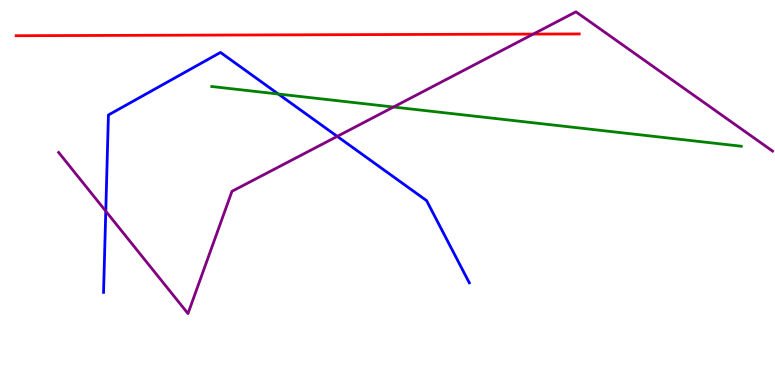[{'lines': ['blue', 'red'], 'intersections': []}, {'lines': ['green', 'red'], 'intersections': []}, {'lines': ['purple', 'red'], 'intersections': [{'x': 6.88, 'y': 9.11}]}, {'lines': ['blue', 'green'], 'intersections': [{'x': 3.59, 'y': 7.56}]}, {'lines': ['blue', 'purple'], 'intersections': [{'x': 1.36, 'y': 4.52}, {'x': 4.35, 'y': 6.46}]}, {'lines': ['green', 'purple'], 'intersections': [{'x': 5.08, 'y': 7.22}]}]